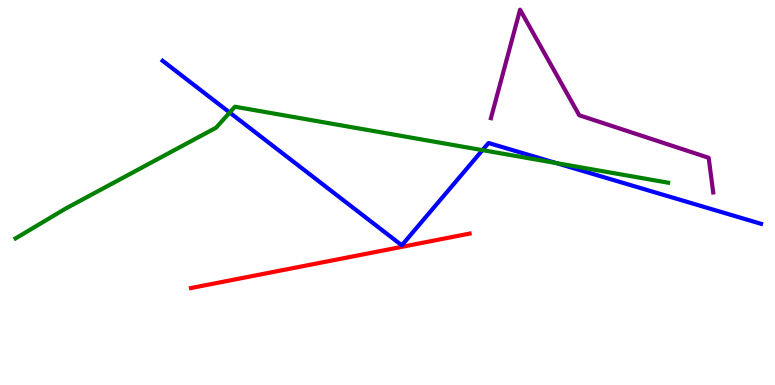[{'lines': ['blue', 'red'], 'intersections': []}, {'lines': ['green', 'red'], 'intersections': []}, {'lines': ['purple', 'red'], 'intersections': []}, {'lines': ['blue', 'green'], 'intersections': [{'x': 2.96, 'y': 7.08}, {'x': 6.23, 'y': 6.1}, {'x': 7.18, 'y': 5.76}]}, {'lines': ['blue', 'purple'], 'intersections': []}, {'lines': ['green', 'purple'], 'intersections': []}]